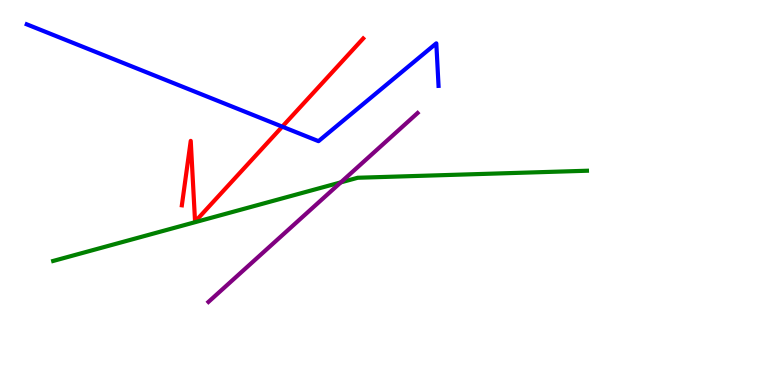[{'lines': ['blue', 'red'], 'intersections': [{'x': 3.64, 'y': 6.71}]}, {'lines': ['green', 'red'], 'intersections': []}, {'lines': ['purple', 'red'], 'intersections': []}, {'lines': ['blue', 'green'], 'intersections': []}, {'lines': ['blue', 'purple'], 'intersections': []}, {'lines': ['green', 'purple'], 'intersections': [{'x': 4.4, 'y': 5.26}]}]